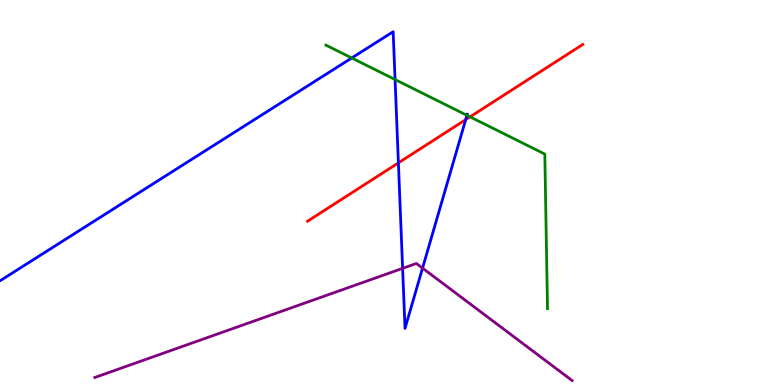[{'lines': ['blue', 'red'], 'intersections': [{'x': 5.14, 'y': 5.77}, {'x': 6.01, 'y': 6.89}]}, {'lines': ['green', 'red'], 'intersections': [{'x': 6.07, 'y': 6.96}]}, {'lines': ['purple', 'red'], 'intersections': []}, {'lines': ['blue', 'green'], 'intersections': [{'x': 4.54, 'y': 8.49}, {'x': 5.1, 'y': 7.93}, {'x': 6.03, 'y': 7.0}]}, {'lines': ['blue', 'purple'], 'intersections': [{'x': 5.2, 'y': 3.03}, {'x': 5.45, 'y': 3.04}]}, {'lines': ['green', 'purple'], 'intersections': []}]